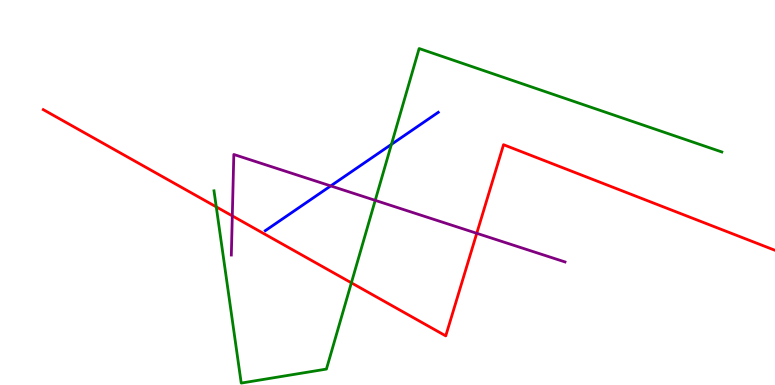[{'lines': ['blue', 'red'], 'intersections': []}, {'lines': ['green', 'red'], 'intersections': [{'x': 2.79, 'y': 4.63}, {'x': 4.53, 'y': 2.65}]}, {'lines': ['purple', 'red'], 'intersections': [{'x': 3.0, 'y': 4.39}, {'x': 6.15, 'y': 3.94}]}, {'lines': ['blue', 'green'], 'intersections': [{'x': 5.05, 'y': 6.25}]}, {'lines': ['blue', 'purple'], 'intersections': [{'x': 4.27, 'y': 5.17}]}, {'lines': ['green', 'purple'], 'intersections': [{'x': 4.84, 'y': 4.8}]}]